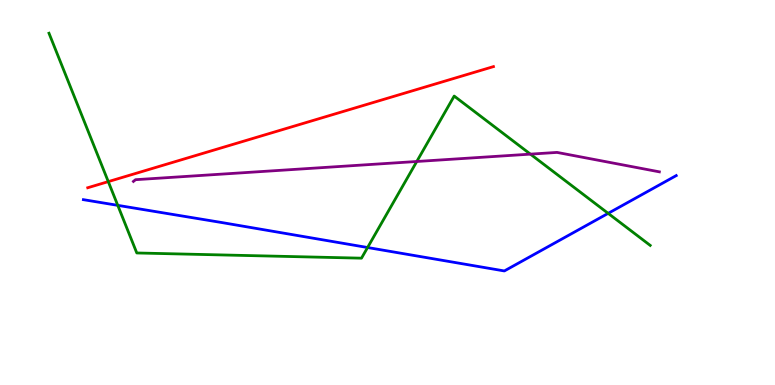[{'lines': ['blue', 'red'], 'intersections': []}, {'lines': ['green', 'red'], 'intersections': [{'x': 1.4, 'y': 5.28}]}, {'lines': ['purple', 'red'], 'intersections': []}, {'lines': ['blue', 'green'], 'intersections': [{'x': 1.52, 'y': 4.67}, {'x': 4.74, 'y': 3.57}, {'x': 7.85, 'y': 4.46}]}, {'lines': ['blue', 'purple'], 'intersections': []}, {'lines': ['green', 'purple'], 'intersections': [{'x': 5.38, 'y': 5.81}, {'x': 6.84, 'y': 6.0}]}]